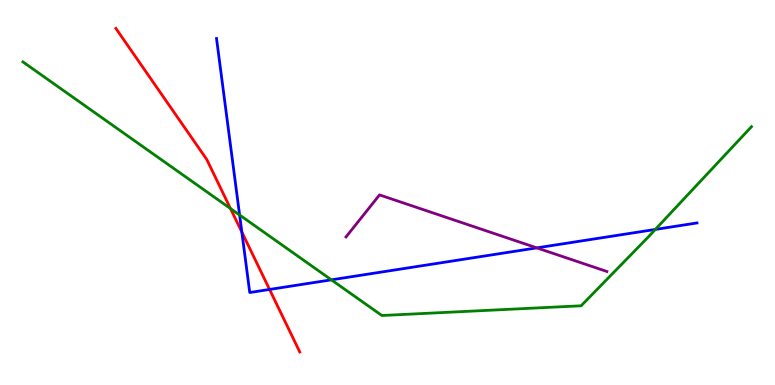[{'lines': ['blue', 'red'], 'intersections': [{'x': 3.12, 'y': 3.97}, {'x': 3.48, 'y': 2.48}]}, {'lines': ['green', 'red'], 'intersections': [{'x': 2.97, 'y': 4.58}]}, {'lines': ['purple', 'red'], 'intersections': []}, {'lines': ['blue', 'green'], 'intersections': [{'x': 3.09, 'y': 4.42}, {'x': 4.28, 'y': 2.73}, {'x': 8.46, 'y': 4.04}]}, {'lines': ['blue', 'purple'], 'intersections': [{'x': 6.93, 'y': 3.56}]}, {'lines': ['green', 'purple'], 'intersections': []}]